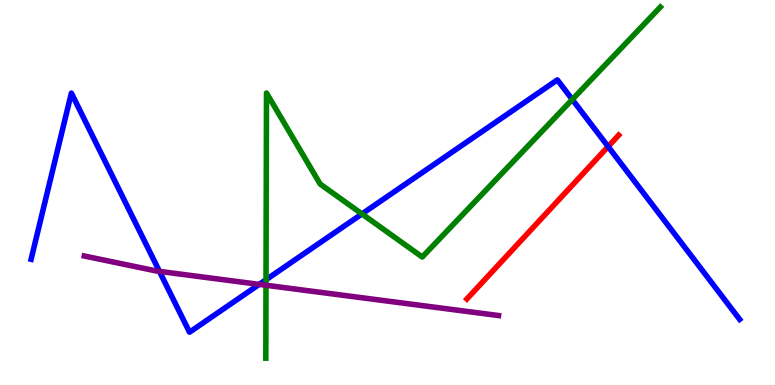[{'lines': ['blue', 'red'], 'intersections': [{'x': 7.85, 'y': 6.19}]}, {'lines': ['green', 'red'], 'intersections': []}, {'lines': ['purple', 'red'], 'intersections': []}, {'lines': ['blue', 'green'], 'intersections': [{'x': 3.43, 'y': 2.73}, {'x': 4.67, 'y': 4.44}, {'x': 7.38, 'y': 7.42}]}, {'lines': ['blue', 'purple'], 'intersections': [{'x': 2.06, 'y': 2.95}, {'x': 3.35, 'y': 2.61}]}, {'lines': ['green', 'purple'], 'intersections': [{'x': 3.43, 'y': 2.59}]}]